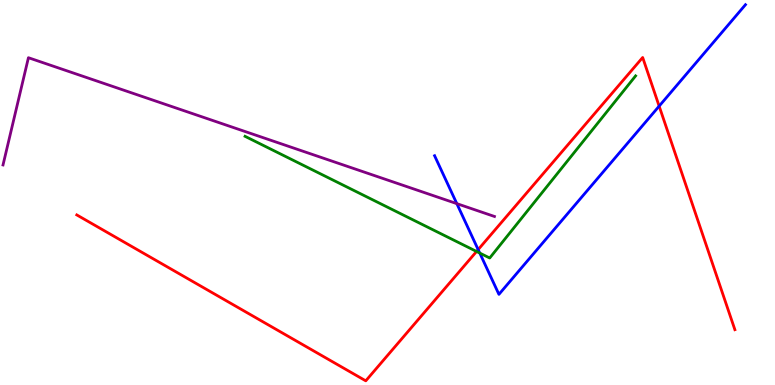[{'lines': ['blue', 'red'], 'intersections': [{'x': 6.17, 'y': 3.52}, {'x': 8.51, 'y': 7.24}]}, {'lines': ['green', 'red'], 'intersections': [{'x': 6.15, 'y': 3.47}]}, {'lines': ['purple', 'red'], 'intersections': []}, {'lines': ['blue', 'green'], 'intersections': [{'x': 6.19, 'y': 3.43}]}, {'lines': ['blue', 'purple'], 'intersections': [{'x': 5.89, 'y': 4.71}]}, {'lines': ['green', 'purple'], 'intersections': []}]